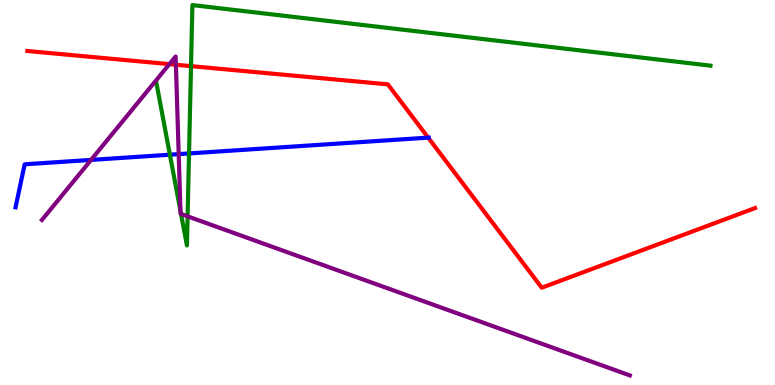[{'lines': ['blue', 'red'], 'intersections': [{'x': 5.52, 'y': 6.43}]}, {'lines': ['green', 'red'], 'intersections': [{'x': 2.46, 'y': 8.28}]}, {'lines': ['purple', 'red'], 'intersections': [{'x': 2.19, 'y': 8.33}, {'x': 2.27, 'y': 8.32}]}, {'lines': ['blue', 'green'], 'intersections': [{'x': 2.19, 'y': 5.98}, {'x': 2.44, 'y': 6.01}]}, {'lines': ['blue', 'purple'], 'intersections': [{'x': 1.17, 'y': 5.85}, {'x': 2.31, 'y': 6.0}]}, {'lines': ['green', 'purple'], 'intersections': [{'x': 2.33, 'y': 4.52}, {'x': 2.34, 'y': 4.44}, {'x': 2.42, 'y': 4.38}]}]